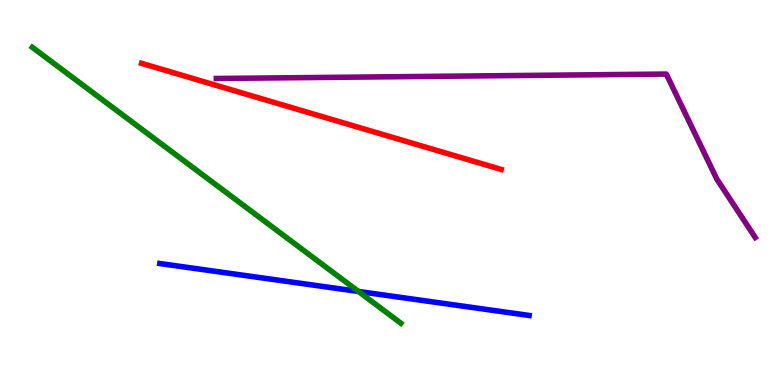[{'lines': ['blue', 'red'], 'intersections': []}, {'lines': ['green', 'red'], 'intersections': []}, {'lines': ['purple', 'red'], 'intersections': []}, {'lines': ['blue', 'green'], 'intersections': [{'x': 4.63, 'y': 2.43}]}, {'lines': ['blue', 'purple'], 'intersections': []}, {'lines': ['green', 'purple'], 'intersections': []}]